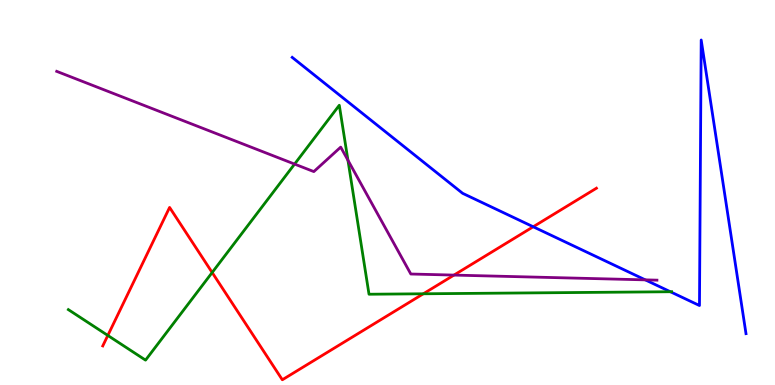[{'lines': ['blue', 'red'], 'intersections': [{'x': 6.88, 'y': 4.11}]}, {'lines': ['green', 'red'], 'intersections': [{'x': 1.39, 'y': 1.29}, {'x': 2.74, 'y': 2.92}, {'x': 5.46, 'y': 2.37}]}, {'lines': ['purple', 'red'], 'intersections': [{'x': 5.86, 'y': 2.85}]}, {'lines': ['blue', 'green'], 'intersections': [{'x': 8.65, 'y': 2.42}]}, {'lines': ['blue', 'purple'], 'intersections': [{'x': 8.33, 'y': 2.73}]}, {'lines': ['green', 'purple'], 'intersections': [{'x': 3.8, 'y': 5.74}, {'x': 4.49, 'y': 5.84}]}]